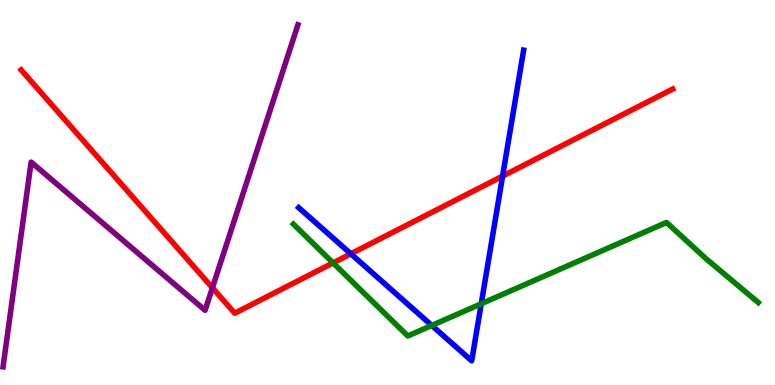[{'lines': ['blue', 'red'], 'intersections': [{'x': 4.53, 'y': 3.41}, {'x': 6.48, 'y': 5.43}]}, {'lines': ['green', 'red'], 'intersections': [{'x': 4.3, 'y': 3.17}]}, {'lines': ['purple', 'red'], 'intersections': [{'x': 2.74, 'y': 2.53}]}, {'lines': ['blue', 'green'], 'intersections': [{'x': 5.57, 'y': 1.55}, {'x': 6.21, 'y': 2.11}]}, {'lines': ['blue', 'purple'], 'intersections': []}, {'lines': ['green', 'purple'], 'intersections': []}]